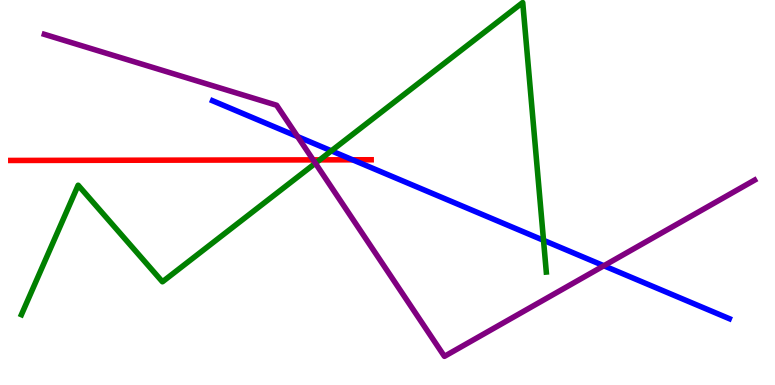[{'lines': ['blue', 'red'], 'intersections': [{'x': 4.55, 'y': 5.85}]}, {'lines': ['green', 'red'], 'intersections': [{'x': 4.13, 'y': 5.85}]}, {'lines': ['purple', 'red'], 'intersections': [{'x': 4.04, 'y': 5.85}]}, {'lines': ['blue', 'green'], 'intersections': [{'x': 4.28, 'y': 6.08}, {'x': 7.01, 'y': 3.76}]}, {'lines': ['blue', 'purple'], 'intersections': [{'x': 3.84, 'y': 6.45}, {'x': 7.79, 'y': 3.1}]}, {'lines': ['green', 'purple'], 'intersections': [{'x': 4.07, 'y': 5.76}]}]